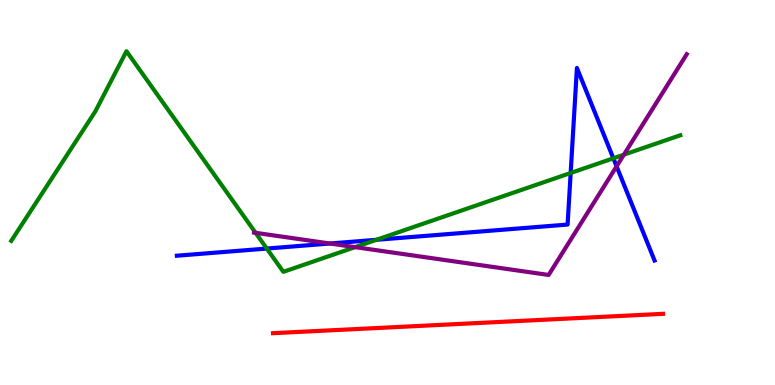[{'lines': ['blue', 'red'], 'intersections': []}, {'lines': ['green', 'red'], 'intersections': []}, {'lines': ['purple', 'red'], 'intersections': []}, {'lines': ['blue', 'green'], 'intersections': [{'x': 3.44, 'y': 3.54}, {'x': 4.86, 'y': 3.77}, {'x': 7.36, 'y': 5.51}, {'x': 7.91, 'y': 5.89}]}, {'lines': ['blue', 'purple'], 'intersections': [{'x': 4.26, 'y': 3.67}, {'x': 7.96, 'y': 5.68}]}, {'lines': ['green', 'purple'], 'intersections': [{'x': 3.3, 'y': 3.95}, {'x': 4.58, 'y': 3.58}, {'x': 8.05, 'y': 5.98}]}]